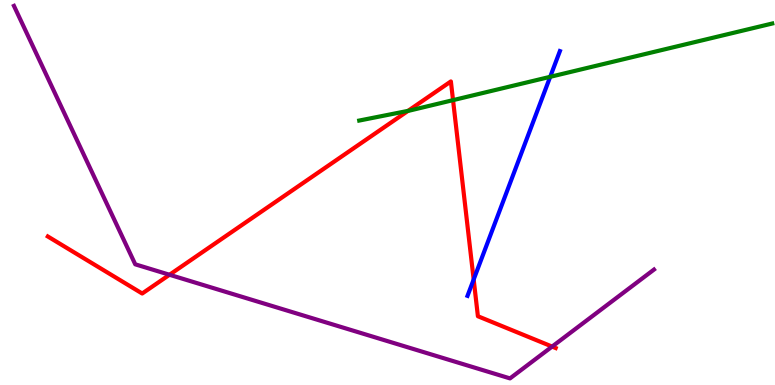[{'lines': ['blue', 'red'], 'intersections': [{'x': 6.11, 'y': 2.74}]}, {'lines': ['green', 'red'], 'intersections': [{'x': 5.27, 'y': 7.12}, {'x': 5.85, 'y': 7.4}]}, {'lines': ['purple', 'red'], 'intersections': [{'x': 2.19, 'y': 2.86}, {'x': 7.12, 'y': 0.998}]}, {'lines': ['blue', 'green'], 'intersections': [{'x': 7.1, 'y': 8.0}]}, {'lines': ['blue', 'purple'], 'intersections': []}, {'lines': ['green', 'purple'], 'intersections': []}]